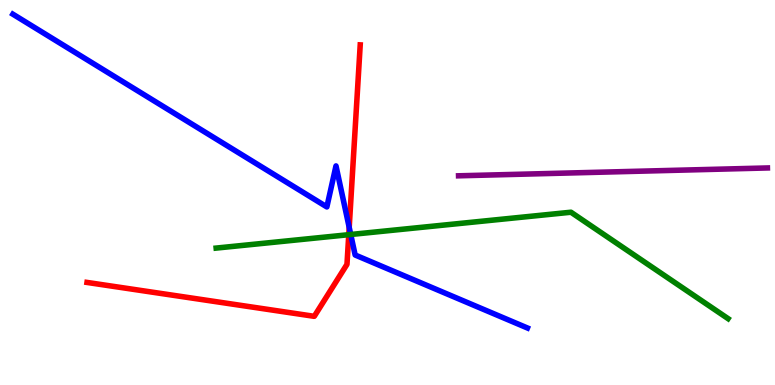[{'lines': ['blue', 'red'], 'intersections': [{'x': 4.51, 'y': 4.09}]}, {'lines': ['green', 'red'], 'intersections': [{'x': 4.5, 'y': 3.9}]}, {'lines': ['purple', 'red'], 'intersections': []}, {'lines': ['blue', 'green'], 'intersections': [{'x': 4.53, 'y': 3.91}]}, {'lines': ['blue', 'purple'], 'intersections': []}, {'lines': ['green', 'purple'], 'intersections': []}]